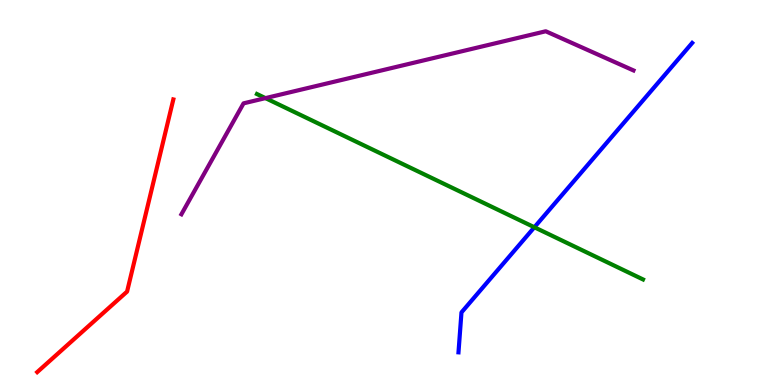[{'lines': ['blue', 'red'], 'intersections': []}, {'lines': ['green', 'red'], 'intersections': []}, {'lines': ['purple', 'red'], 'intersections': []}, {'lines': ['blue', 'green'], 'intersections': [{'x': 6.9, 'y': 4.1}]}, {'lines': ['blue', 'purple'], 'intersections': []}, {'lines': ['green', 'purple'], 'intersections': [{'x': 3.43, 'y': 7.45}]}]